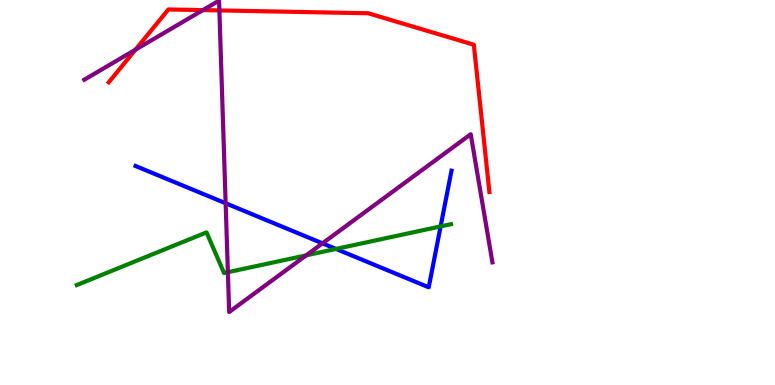[{'lines': ['blue', 'red'], 'intersections': []}, {'lines': ['green', 'red'], 'intersections': []}, {'lines': ['purple', 'red'], 'intersections': [{'x': 1.75, 'y': 8.71}, {'x': 2.62, 'y': 9.74}, {'x': 2.83, 'y': 9.73}]}, {'lines': ['blue', 'green'], 'intersections': [{'x': 4.34, 'y': 3.53}, {'x': 5.69, 'y': 4.12}]}, {'lines': ['blue', 'purple'], 'intersections': [{'x': 2.91, 'y': 4.72}, {'x': 4.16, 'y': 3.68}]}, {'lines': ['green', 'purple'], 'intersections': [{'x': 2.94, 'y': 2.93}, {'x': 3.95, 'y': 3.37}]}]